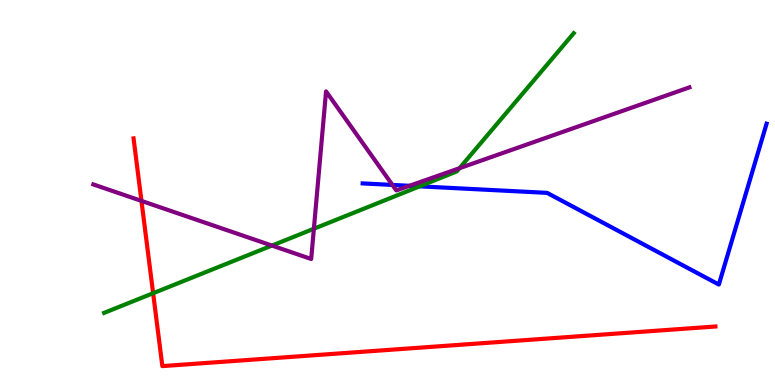[{'lines': ['blue', 'red'], 'intersections': []}, {'lines': ['green', 'red'], 'intersections': [{'x': 1.98, 'y': 2.38}]}, {'lines': ['purple', 'red'], 'intersections': [{'x': 1.83, 'y': 4.78}]}, {'lines': ['blue', 'green'], 'intersections': [{'x': 5.41, 'y': 5.16}]}, {'lines': ['blue', 'purple'], 'intersections': [{'x': 5.06, 'y': 5.2}, {'x': 5.28, 'y': 5.17}]}, {'lines': ['green', 'purple'], 'intersections': [{'x': 3.51, 'y': 3.62}, {'x': 4.05, 'y': 4.06}, {'x': 5.93, 'y': 5.63}]}]